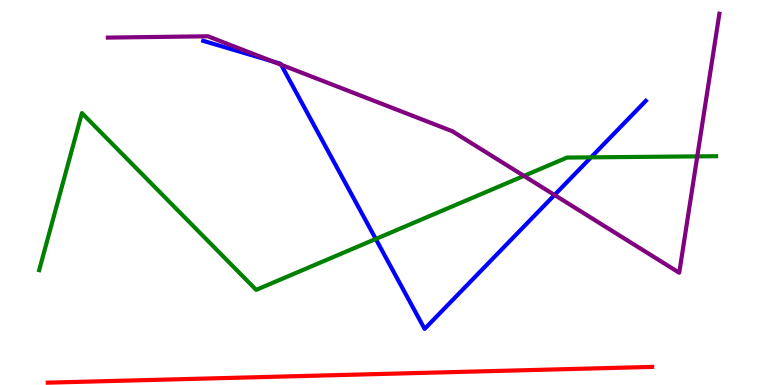[{'lines': ['blue', 'red'], 'intersections': []}, {'lines': ['green', 'red'], 'intersections': []}, {'lines': ['purple', 'red'], 'intersections': []}, {'lines': ['blue', 'green'], 'intersections': [{'x': 4.85, 'y': 3.79}, {'x': 7.63, 'y': 5.91}]}, {'lines': ['blue', 'purple'], 'intersections': [{'x': 3.52, 'y': 8.41}, {'x': 3.63, 'y': 8.32}, {'x': 7.16, 'y': 4.94}]}, {'lines': ['green', 'purple'], 'intersections': [{'x': 6.76, 'y': 5.43}, {'x': 9.0, 'y': 5.94}]}]